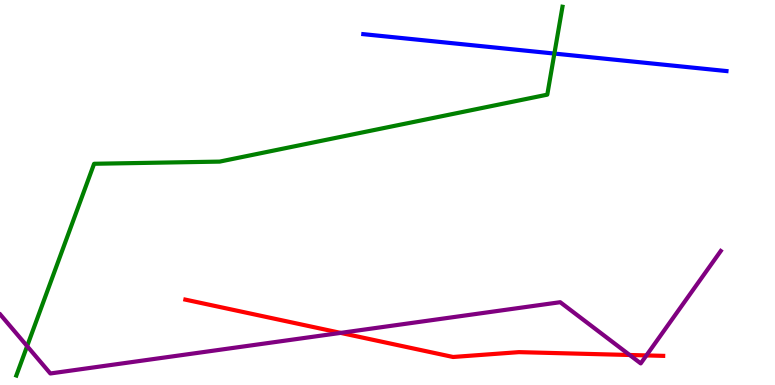[{'lines': ['blue', 'red'], 'intersections': []}, {'lines': ['green', 'red'], 'intersections': []}, {'lines': ['purple', 'red'], 'intersections': [{'x': 4.4, 'y': 1.35}, {'x': 8.12, 'y': 0.779}, {'x': 8.34, 'y': 0.768}]}, {'lines': ['blue', 'green'], 'intersections': [{'x': 7.15, 'y': 8.61}]}, {'lines': ['blue', 'purple'], 'intersections': []}, {'lines': ['green', 'purple'], 'intersections': [{'x': 0.35, 'y': 1.01}]}]